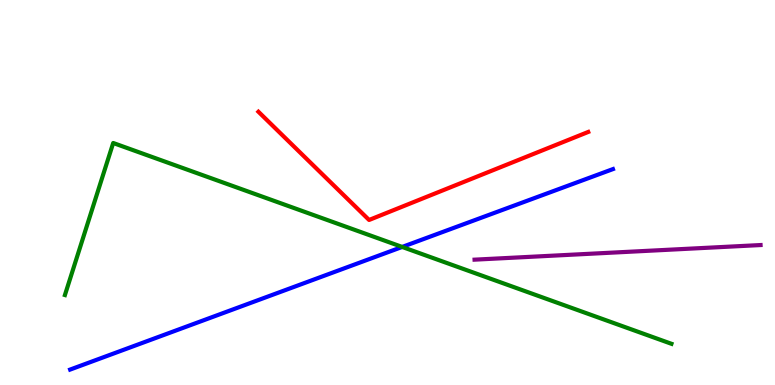[{'lines': ['blue', 'red'], 'intersections': []}, {'lines': ['green', 'red'], 'intersections': []}, {'lines': ['purple', 'red'], 'intersections': []}, {'lines': ['blue', 'green'], 'intersections': [{'x': 5.19, 'y': 3.59}]}, {'lines': ['blue', 'purple'], 'intersections': []}, {'lines': ['green', 'purple'], 'intersections': []}]